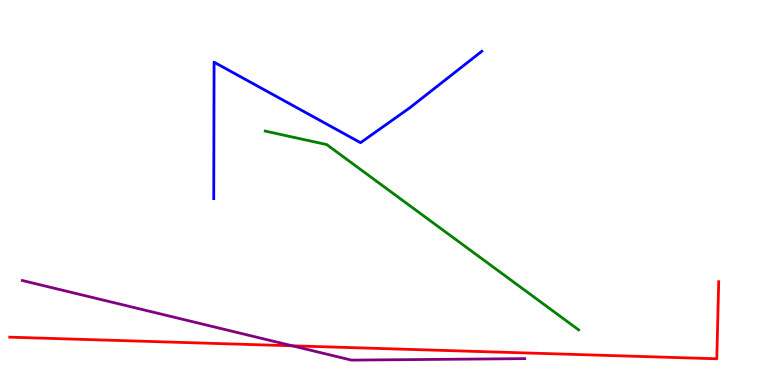[{'lines': ['blue', 'red'], 'intersections': []}, {'lines': ['green', 'red'], 'intersections': []}, {'lines': ['purple', 'red'], 'intersections': [{'x': 3.77, 'y': 1.02}]}, {'lines': ['blue', 'green'], 'intersections': []}, {'lines': ['blue', 'purple'], 'intersections': []}, {'lines': ['green', 'purple'], 'intersections': []}]